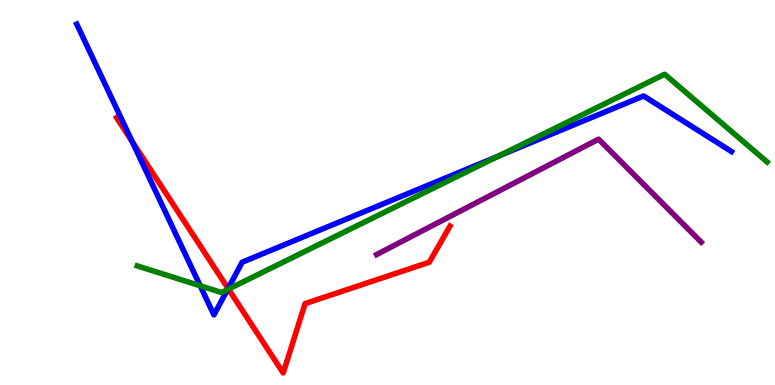[{'lines': ['blue', 'red'], 'intersections': [{'x': 1.7, 'y': 6.33}, {'x': 2.94, 'y': 2.51}]}, {'lines': ['green', 'red'], 'intersections': [{'x': 2.95, 'y': 2.49}]}, {'lines': ['purple', 'red'], 'intersections': []}, {'lines': ['blue', 'green'], 'intersections': [{'x': 2.58, 'y': 2.58}, {'x': 2.94, 'y': 2.48}, {'x': 6.44, 'y': 5.95}]}, {'lines': ['blue', 'purple'], 'intersections': []}, {'lines': ['green', 'purple'], 'intersections': []}]